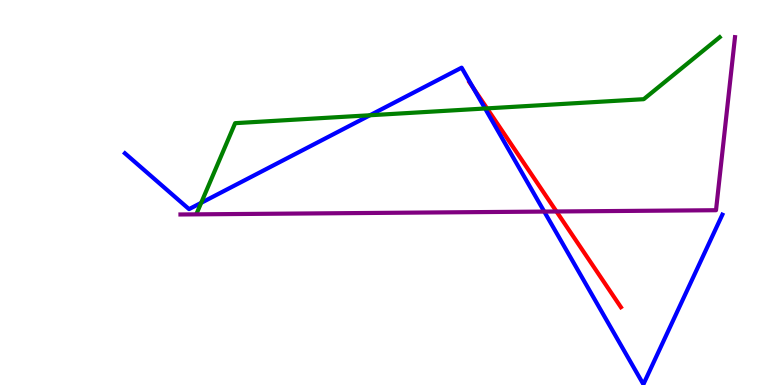[{'lines': ['blue', 'red'], 'intersections': [{'x': 6.11, 'y': 7.72}]}, {'lines': ['green', 'red'], 'intersections': [{'x': 6.28, 'y': 7.18}]}, {'lines': ['purple', 'red'], 'intersections': [{'x': 7.18, 'y': 4.51}]}, {'lines': ['blue', 'green'], 'intersections': [{'x': 2.6, 'y': 4.73}, {'x': 4.77, 'y': 7.01}, {'x': 6.26, 'y': 7.18}]}, {'lines': ['blue', 'purple'], 'intersections': [{'x': 7.02, 'y': 4.5}]}, {'lines': ['green', 'purple'], 'intersections': []}]